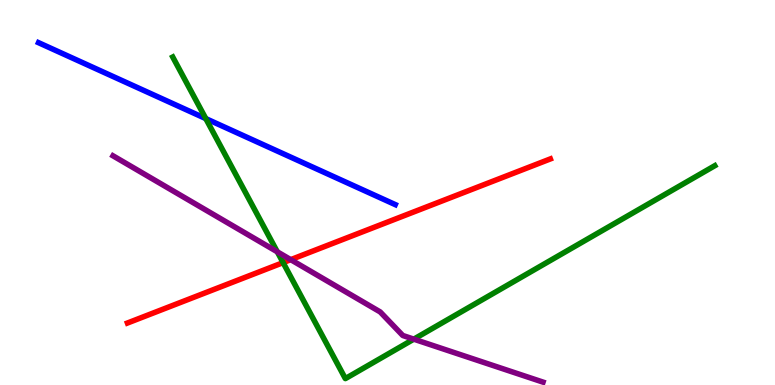[{'lines': ['blue', 'red'], 'intersections': []}, {'lines': ['green', 'red'], 'intersections': [{'x': 3.65, 'y': 3.18}]}, {'lines': ['purple', 'red'], 'intersections': [{'x': 3.75, 'y': 3.26}]}, {'lines': ['blue', 'green'], 'intersections': [{'x': 2.66, 'y': 6.92}]}, {'lines': ['blue', 'purple'], 'intersections': []}, {'lines': ['green', 'purple'], 'intersections': [{'x': 3.58, 'y': 3.46}, {'x': 5.34, 'y': 1.19}]}]